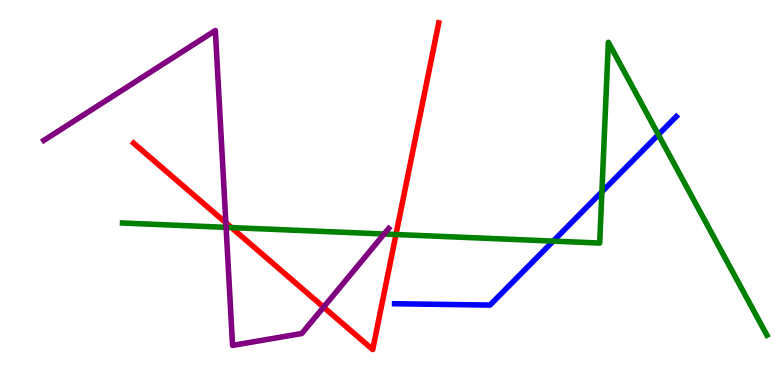[{'lines': ['blue', 'red'], 'intersections': []}, {'lines': ['green', 'red'], 'intersections': [{'x': 2.99, 'y': 4.09}, {'x': 5.11, 'y': 3.91}]}, {'lines': ['purple', 'red'], 'intersections': [{'x': 2.91, 'y': 4.21}, {'x': 4.18, 'y': 2.02}]}, {'lines': ['blue', 'green'], 'intersections': [{'x': 7.14, 'y': 3.74}, {'x': 7.77, 'y': 5.02}, {'x': 8.49, 'y': 6.5}]}, {'lines': ['blue', 'purple'], 'intersections': []}, {'lines': ['green', 'purple'], 'intersections': [{'x': 2.92, 'y': 4.09}, {'x': 4.96, 'y': 3.92}]}]